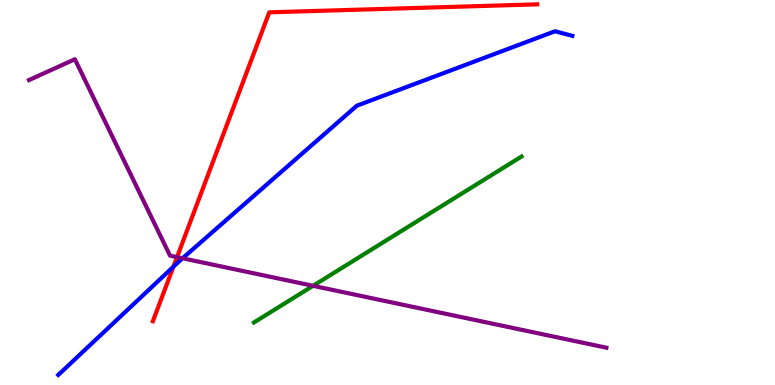[{'lines': ['blue', 'red'], 'intersections': [{'x': 2.24, 'y': 3.07}]}, {'lines': ['green', 'red'], 'intersections': []}, {'lines': ['purple', 'red'], 'intersections': [{'x': 2.28, 'y': 3.32}]}, {'lines': ['blue', 'green'], 'intersections': []}, {'lines': ['blue', 'purple'], 'intersections': [{'x': 2.36, 'y': 3.29}]}, {'lines': ['green', 'purple'], 'intersections': [{'x': 4.04, 'y': 2.58}]}]